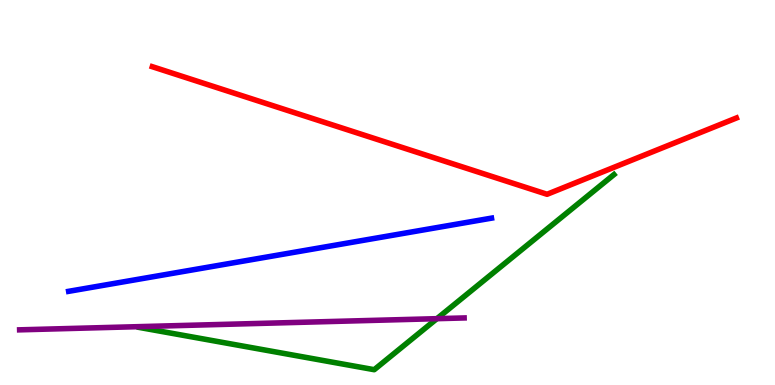[{'lines': ['blue', 'red'], 'intersections': []}, {'lines': ['green', 'red'], 'intersections': []}, {'lines': ['purple', 'red'], 'intersections': []}, {'lines': ['blue', 'green'], 'intersections': []}, {'lines': ['blue', 'purple'], 'intersections': []}, {'lines': ['green', 'purple'], 'intersections': [{'x': 5.64, 'y': 1.72}]}]